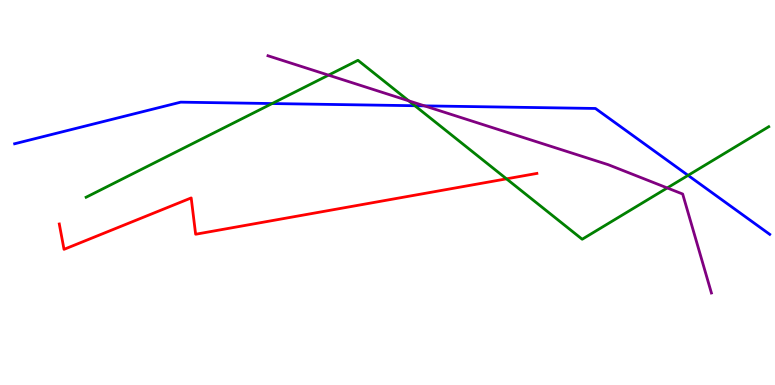[{'lines': ['blue', 'red'], 'intersections': []}, {'lines': ['green', 'red'], 'intersections': [{'x': 6.54, 'y': 5.35}]}, {'lines': ['purple', 'red'], 'intersections': []}, {'lines': ['blue', 'green'], 'intersections': [{'x': 3.51, 'y': 7.31}, {'x': 5.35, 'y': 7.25}, {'x': 8.88, 'y': 5.44}]}, {'lines': ['blue', 'purple'], 'intersections': [{'x': 5.48, 'y': 7.25}]}, {'lines': ['green', 'purple'], 'intersections': [{'x': 4.24, 'y': 8.05}, {'x': 5.27, 'y': 7.38}, {'x': 8.61, 'y': 5.12}]}]